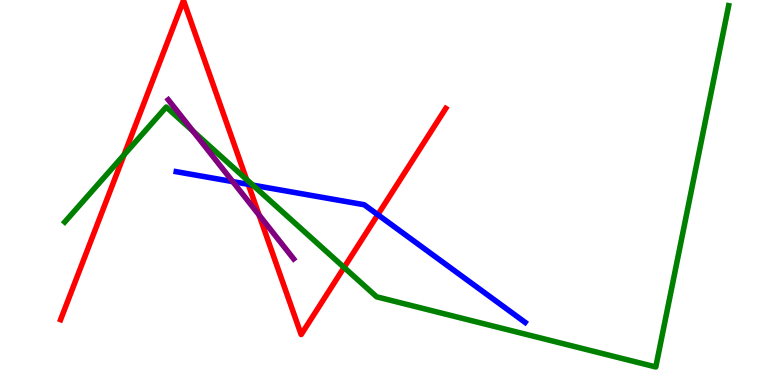[{'lines': ['blue', 'red'], 'intersections': [{'x': 3.2, 'y': 5.21}, {'x': 4.87, 'y': 4.42}]}, {'lines': ['green', 'red'], 'intersections': [{'x': 1.6, 'y': 5.98}, {'x': 3.18, 'y': 5.34}, {'x': 4.44, 'y': 3.05}]}, {'lines': ['purple', 'red'], 'intersections': [{'x': 3.34, 'y': 4.42}]}, {'lines': ['blue', 'green'], 'intersections': [{'x': 3.26, 'y': 5.19}]}, {'lines': ['blue', 'purple'], 'intersections': [{'x': 3.0, 'y': 5.28}]}, {'lines': ['green', 'purple'], 'intersections': [{'x': 2.49, 'y': 6.59}]}]